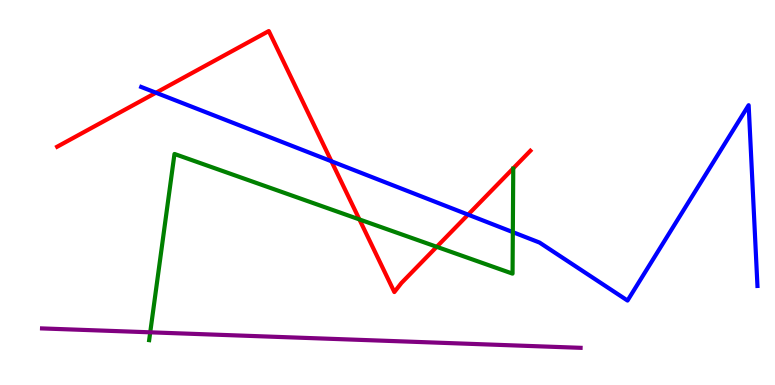[{'lines': ['blue', 'red'], 'intersections': [{'x': 2.01, 'y': 7.59}, {'x': 4.28, 'y': 5.81}, {'x': 6.04, 'y': 4.42}]}, {'lines': ['green', 'red'], 'intersections': [{'x': 4.64, 'y': 4.3}, {'x': 5.64, 'y': 3.59}]}, {'lines': ['purple', 'red'], 'intersections': []}, {'lines': ['blue', 'green'], 'intersections': [{'x': 6.62, 'y': 3.97}]}, {'lines': ['blue', 'purple'], 'intersections': []}, {'lines': ['green', 'purple'], 'intersections': [{'x': 1.94, 'y': 1.37}]}]